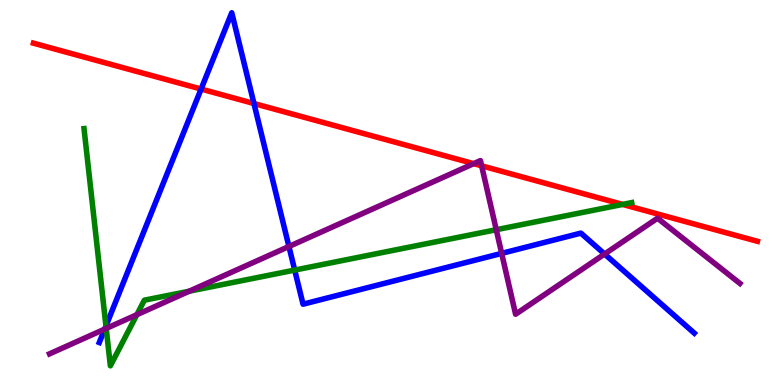[{'lines': ['blue', 'red'], 'intersections': [{'x': 2.59, 'y': 7.69}, {'x': 3.28, 'y': 7.31}]}, {'lines': ['green', 'red'], 'intersections': [{'x': 8.03, 'y': 4.69}]}, {'lines': ['purple', 'red'], 'intersections': [{'x': 6.11, 'y': 5.75}, {'x': 6.21, 'y': 5.69}]}, {'lines': ['blue', 'green'], 'intersections': [{'x': 1.37, 'y': 1.53}, {'x': 3.8, 'y': 2.98}]}, {'lines': ['blue', 'purple'], 'intersections': [{'x': 1.35, 'y': 1.45}, {'x': 3.73, 'y': 3.6}, {'x': 6.47, 'y': 3.42}, {'x': 7.8, 'y': 3.4}]}, {'lines': ['green', 'purple'], 'intersections': [{'x': 1.37, 'y': 1.47}, {'x': 1.77, 'y': 1.83}, {'x': 2.44, 'y': 2.44}, {'x': 6.4, 'y': 4.03}]}]